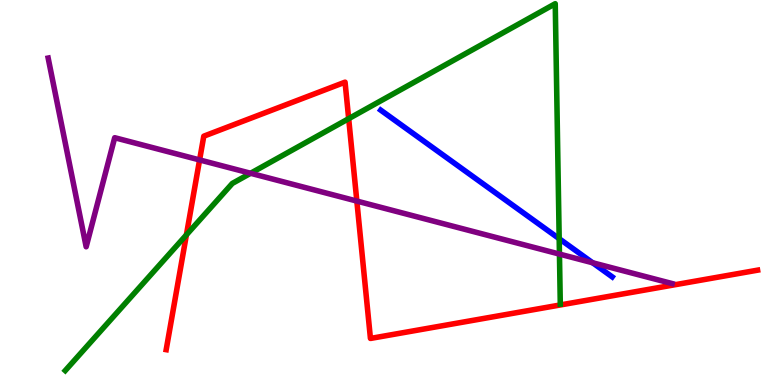[{'lines': ['blue', 'red'], 'intersections': []}, {'lines': ['green', 'red'], 'intersections': [{'x': 2.41, 'y': 3.9}, {'x': 4.5, 'y': 6.92}]}, {'lines': ['purple', 'red'], 'intersections': [{'x': 2.58, 'y': 5.85}, {'x': 4.6, 'y': 4.78}]}, {'lines': ['blue', 'green'], 'intersections': [{'x': 7.22, 'y': 3.8}]}, {'lines': ['blue', 'purple'], 'intersections': [{'x': 7.65, 'y': 3.18}]}, {'lines': ['green', 'purple'], 'intersections': [{'x': 3.23, 'y': 5.5}, {'x': 7.22, 'y': 3.4}]}]